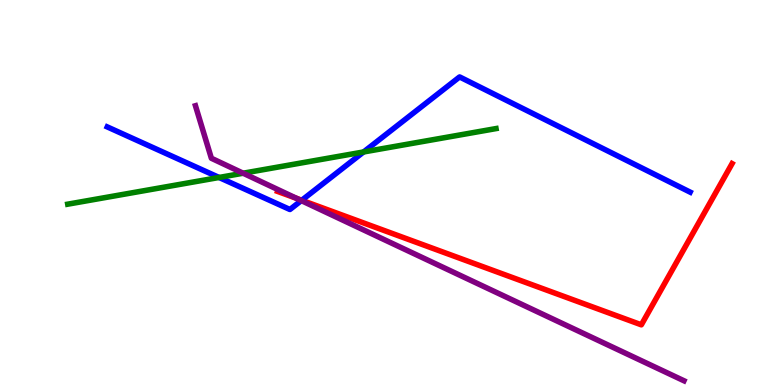[{'lines': ['blue', 'red'], 'intersections': [{'x': 3.89, 'y': 4.8}]}, {'lines': ['green', 'red'], 'intersections': []}, {'lines': ['purple', 'red'], 'intersections': [{'x': 3.83, 'y': 4.85}]}, {'lines': ['blue', 'green'], 'intersections': [{'x': 2.83, 'y': 5.39}, {'x': 4.69, 'y': 6.05}]}, {'lines': ['blue', 'purple'], 'intersections': [{'x': 3.89, 'y': 4.79}]}, {'lines': ['green', 'purple'], 'intersections': [{'x': 3.14, 'y': 5.5}]}]